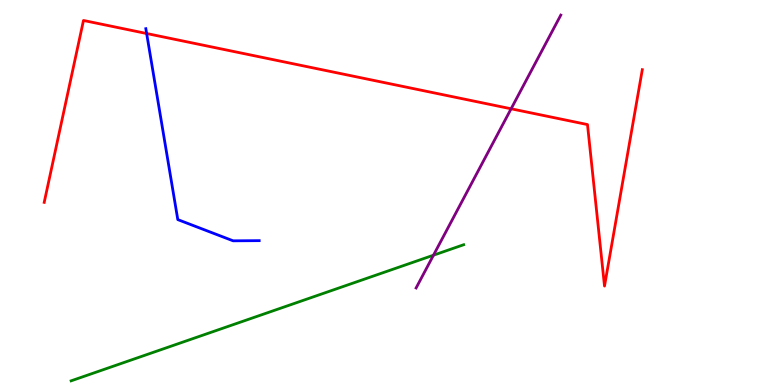[{'lines': ['blue', 'red'], 'intersections': [{'x': 1.89, 'y': 9.13}]}, {'lines': ['green', 'red'], 'intersections': []}, {'lines': ['purple', 'red'], 'intersections': [{'x': 6.59, 'y': 7.17}]}, {'lines': ['blue', 'green'], 'intersections': []}, {'lines': ['blue', 'purple'], 'intersections': []}, {'lines': ['green', 'purple'], 'intersections': [{'x': 5.59, 'y': 3.37}]}]